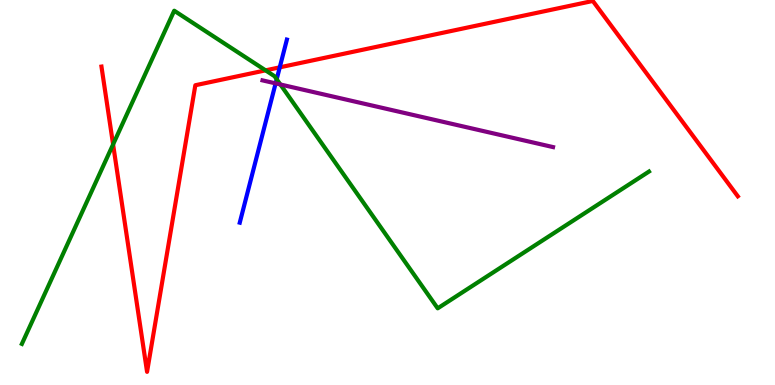[{'lines': ['blue', 'red'], 'intersections': [{'x': 3.61, 'y': 8.25}]}, {'lines': ['green', 'red'], 'intersections': [{'x': 1.46, 'y': 6.25}, {'x': 3.43, 'y': 8.17}]}, {'lines': ['purple', 'red'], 'intersections': []}, {'lines': ['blue', 'green'], 'intersections': [{'x': 3.57, 'y': 7.94}]}, {'lines': ['blue', 'purple'], 'intersections': [{'x': 3.56, 'y': 7.83}]}, {'lines': ['green', 'purple'], 'intersections': [{'x': 3.62, 'y': 7.81}]}]